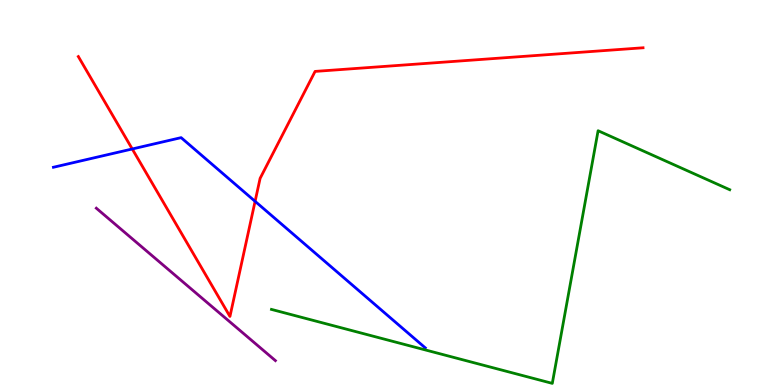[{'lines': ['blue', 'red'], 'intersections': [{'x': 1.71, 'y': 6.13}, {'x': 3.29, 'y': 4.77}]}, {'lines': ['green', 'red'], 'intersections': []}, {'lines': ['purple', 'red'], 'intersections': []}, {'lines': ['blue', 'green'], 'intersections': []}, {'lines': ['blue', 'purple'], 'intersections': []}, {'lines': ['green', 'purple'], 'intersections': []}]